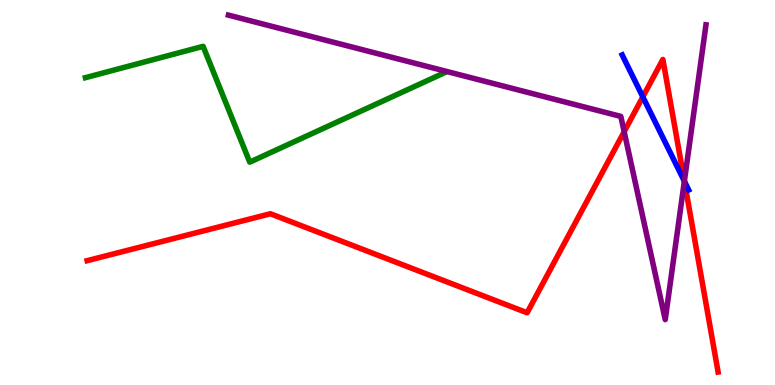[{'lines': ['blue', 'red'], 'intersections': [{'x': 8.29, 'y': 7.48}, {'x': 8.83, 'y': 5.29}]}, {'lines': ['green', 'red'], 'intersections': []}, {'lines': ['purple', 'red'], 'intersections': [{'x': 8.05, 'y': 6.58}, {'x': 8.83, 'y': 5.3}]}, {'lines': ['blue', 'green'], 'intersections': []}, {'lines': ['blue', 'purple'], 'intersections': [{'x': 8.83, 'y': 5.29}]}, {'lines': ['green', 'purple'], 'intersections': []}]